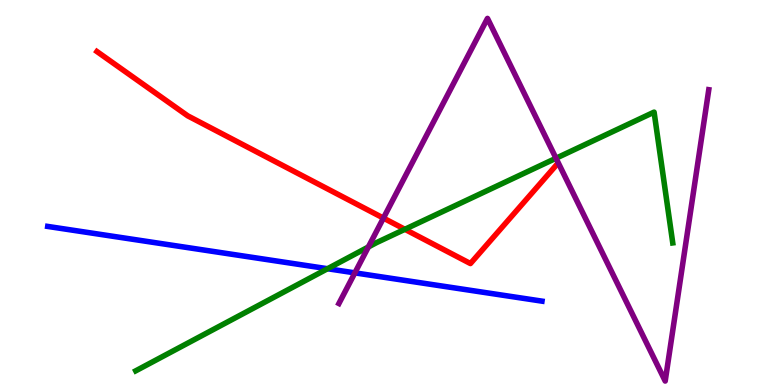[{'lines': ['blue', 'red'], 'intersections': []}, {'lines': ['green', 'red'], 'intersections': [{'x': 5.22, 'y': 4.04}]}, {'lines': ['purple', 'red'], 'intersections': [{'x': 4.95, 'y': 4.34}]}, {'lines': ['blue', 'green'], 'intersections': [{'x': 4.23, 'y': 3.02}]}, {'lines': ['blue', 'purple'], 'intersections': [{'x': 4.58, 'y': 2.91}]}, {'lines': ['green', 'purple'], 'intersections': [{'x': 4.75, 'y': 3.58}, {'x': 7.17, 'y': 5.89}]}]